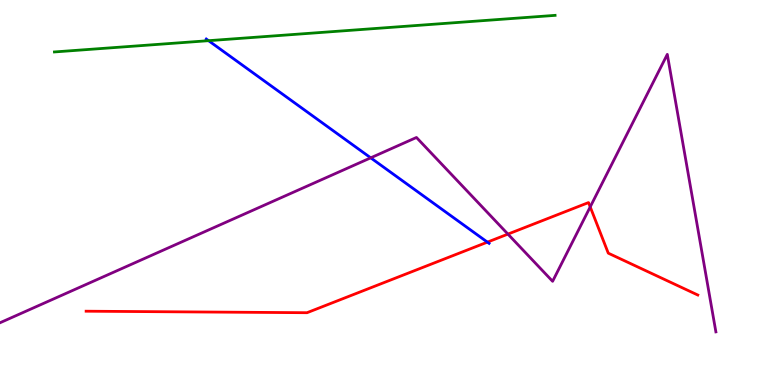[{'lines': ['blue', 'red'], 'intersections': [{'x': 6.29, 'y': 3.71}]}, {'lines': ['green', 'red'], 'intersections': []}, {'lines': ['purple', 'red'], 'intersections': [{'x': 6.55, 'y': 3.92}, {'x': 7.62, 'y': 4.63}]}, {'lines': ['blue', 'green'], 'intersections': [{'x': 2.69, 'y': 8.94}]}, {'lines': ['blue', 'purple'], 'intersections': [{'x': 4.78, 'y': 5.9}]}, {'lines': ['green', 'purple'], 'intersections': []}]